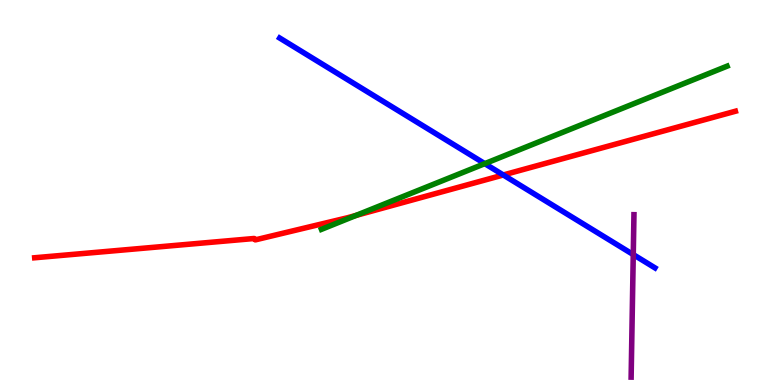[{'lines': ['blue', 'red'], 'intersections': [{'x': 6.49, 'y': 5.46}]}, {'lines': ['green', 'red'], 'intersections': [{'x': 4.6, 'y': 4.41}]}, {'lines': ['purple', 'red'], 'intersections': []}, {'lines': ['blue', 'green'], 'intersections': [{'x': 6.26, 'y': 5.75}]}, {'lines': ['blue', 'purple'], 'intersections': [{'x': 8.17, 'y': 3.39}]}, {'lines': ['green', 'purple'], 'intersections': []}]